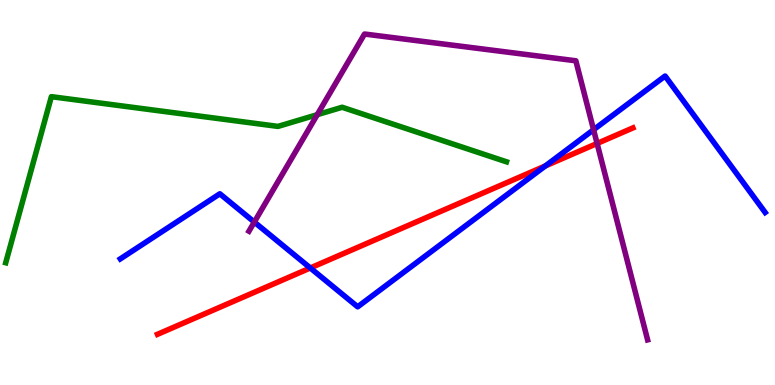[{'lines': ['blue', 'red'], 'intersections': [{'x': 4.0, 'y': 3.04}, {'x': 7.04, 'y': 5.69}]}, {'lines': ['green', 'red'], 'intersections': []}, {'lines': ['purple', 'red'], 'intersections': [{'x': 7.7, 'y': 6.27}]}, {'lines': ['blue', 'green'], 'intersections': []}, {'lines': ['blue', 'purple'], 'intersections': [{'x': 3.28, 'y': 4.23}, {'x': 7.66, 'y': 6.63}]}, {'lines': ['green', 'purple'], 'intersections': [{'x': 4.09, 'y': 7.02}]}]